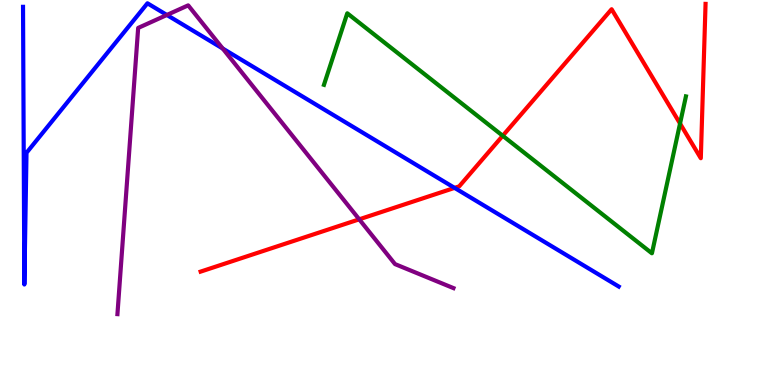[{'lines': ['blue', 'red'], 'intersections': [{'x': 5.87, 'y': 5.12}]}, {'lines': ['green', 'red'], 'intersections': [{'x': 6.49, 'y': 6.47}, {'x': 8.77, 'y': 6.79}]}, {'lines': ['purple', 'red'], 'intersections': [{'x': 4.64, 'y': 4.3}]}, {'lines': ['blue', 'green'], 'intersections': []}, {'lines': ['blue', 'purple'], 'intersections': [{'x': 2.15, 'y': 9.61}, {'x': 2.87, 'y': 8.74}]}, {'lines': ['green', 'purple'], 'intersections': []}]